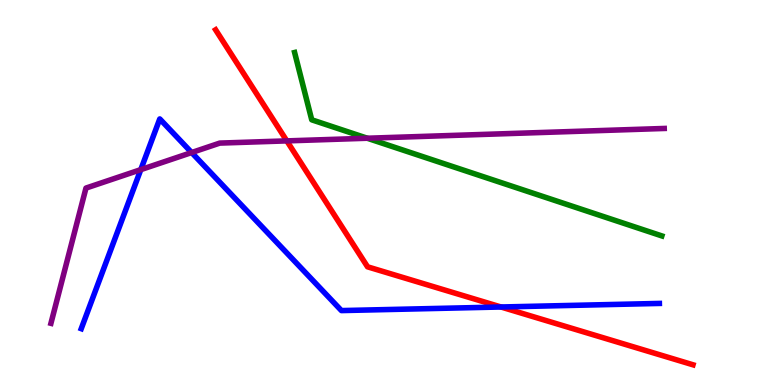[{'lines': ['blue', 'red'], 'intersections': [{'x': 6.46, 'y': 2.03}]}, {'lines': ['green', 'red'], 'intersections': []}, {'lines': ['purple', 'red'], 'intersections': [{'x': 3.7, 'y': 6.34}]}, {'lines': ['blue', 'green'], 'intersections': []}, {'lines': ['blue', 'purple'], 'intersections': [{'x': 1.82, 'y': 5.59}, {'x': 2.47, 'y': 6.04}]}, {'lines': ['green', 'purple'], 'intersections': [{'x': 4.74, 'y': 6.41}]}]